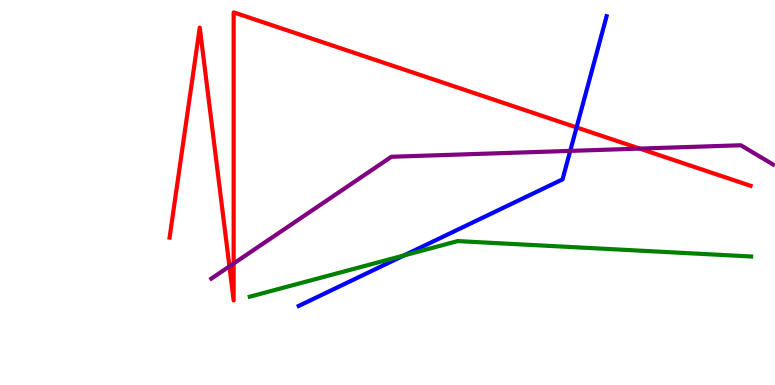[{'lines': ['blue', 'red'], 'intersections': [{'x': 7.44, 'y': 6.69}]}, {'lines': ['green', 'red'], 'intersections': []}, {'lines': ['purple', 'red'], 'intersections': [{'x': 2.96, 'y': 3.08}, {'x': 3.01, 'y': 3.16}, {'x': 8.25, 'y': 6.14}]}, {'lines': ['blue', 'green'], 'intersections': [{'x': 5.21, 'y': 3.36}]}, {'lines': ['blue', 'purple'], 'intersections': [{'x': 7.36, 'y': 6.08}]}, {'lines': ['green', 'purple'], 'intersections': []}]